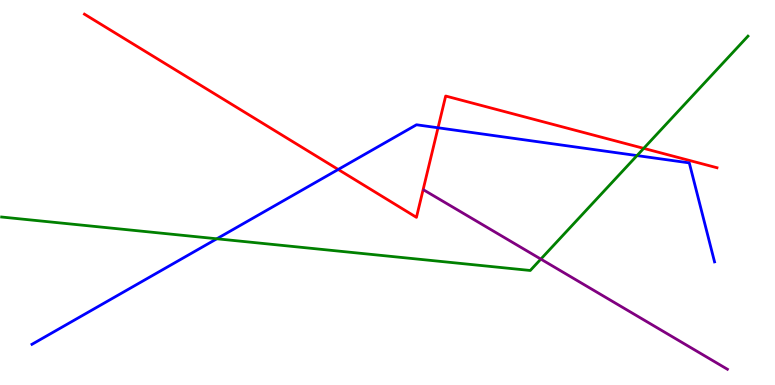[{'lines': ['blue', 'red'], 'intersections': [{'x': 4.36, 'y': 5.6}, {'x': 5.65, 'y': 6.68}]}, {'lines': ['green', 'red'], 'intersections': [{'x': 8.31, 'y': 6.15}]}, {'lines': ['purple', 'red'], 'intersections': []}, {'lines': ['blue', 'green'], 'intersections': [{'x': 2.8, 'y': 3.8}, {'x': 8.22, 'y': 5.96}]}, {'lines': ['blue', 'purple'], 'intersections': []}, {'lines': ['green', 'purple'], 'intersections': [{'x': 6.98, 'y': 3.27}]}]